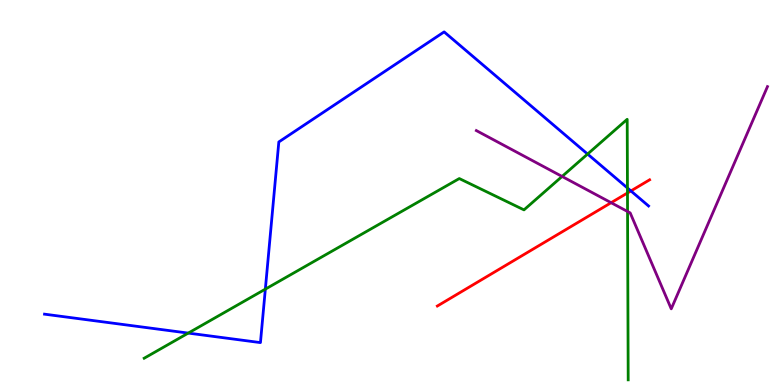[{'lines': ['blue', 'red'], 'intersections': [{'x': 8.14, 'y': 5.04}]}, {'lines': ['green', 'red'], 'intersections': [{'x': 8.1, 'y': 4.99}]}, {'lines': ['purple', 'red'], 'intersections': [{'x': 7.89, 'y': 4.73}]}, {'lines': ['blue', 'green'], 'intersections': [{'x': 2.43, 'y': 1.35}, {'x': 3.42, 'y': 2.49}, {'x': 7.58, 'y': 6.0}, {'x': 8.1, 'y': 5.12}]}, {'lines': ['blue', 'purple'], 'intersections': []}, {'lines': ['green', 'purple'], 'intersections': [{'x': 7.25, 'y': 5.42}, {'x': 8.1, 'y': 4.51}]}]